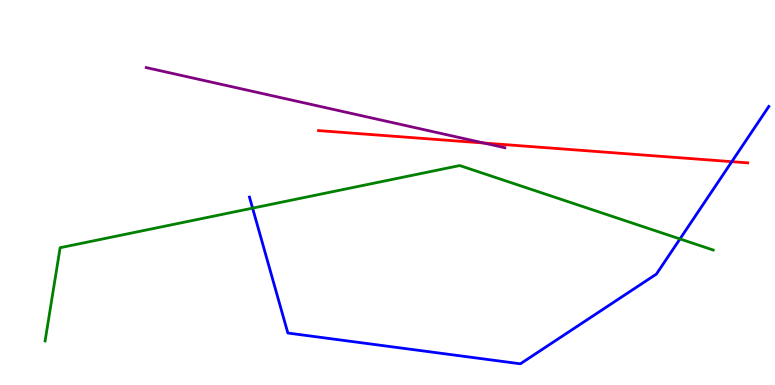[{'lines': ['blue', 'red'], 'intersections': [{'x': 9.44, 'y': 5.8}]}, {'lines': ['green', 'red'], 'intersections': []}, {'lines': ['purple', 'red'], 'intersections': [{'x': 6.24, 'y': 6.29}]}, {'lines': ['blue', 'green'], 'intersections': [{'x': 3.26, 'y': 4.59}, {'x': 8.77, 'y': 3.79}]}, {'lines': ['blue', 'purple'], 'intersections': []}, {'lines': ['green', 'purple'], 'intersections': []}]